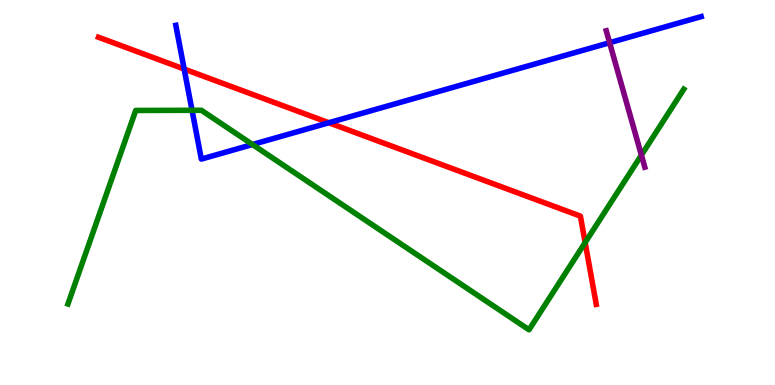[{'lines': ['blue', 'red'], 'intersections': [{'x': 2.38, 'y': 8.21}, {'x': 4.24, 'y': 6.81}]}, {'lines': ['green', 'red'], 'intersections': [{'x': 7.55, 'y': 3.7}]}, {'lines': ['purple', 'red'], 'intersections': []}, {'lines': ['blue', 'green'], 'intersections': [{'x': 2.48, 'y': 7.13}, {'x': 3.26, 'y': 6.25}]}, {'lines': ['blue', 'purple'], 'intersections': [{'x': 7.87, 'y': 8.89}]}, {'lines': ['green', 'purple'], 'intersections': [{'x': 8.28, 'y': 5.97}]}]